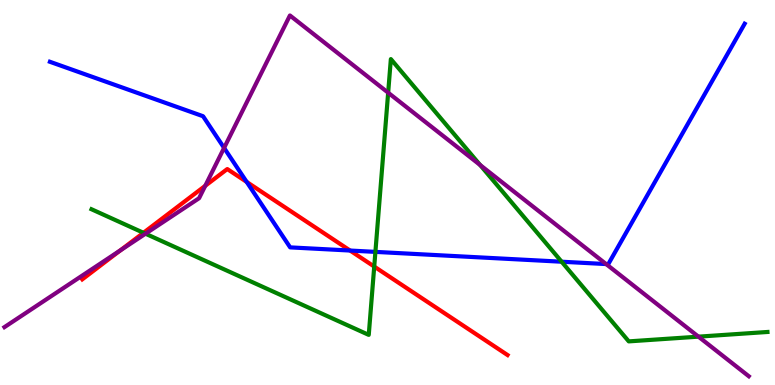[{'lines': ['blue', 'red'], 'intersections': [{'x': 3.18, 'y': 5.27}, {'x': 4.52, 'y': 3.49}]}, {'lines': ['green', 'red'], 'intersections': [{'x': 1.85, 'y': 3.95}, {'x': 4.83, 'y': 3.08}]}, {'lines': ['purple', 'red'], 'intersections': [{'x': 1.55, 'y': 3.5}, {'x': 2.65, 'y': 5.17}]}, {'lines': ['blue', 'green'], 'intersections': [{'x': 4.84, 'y': 3.46}, {'x': 7.25, 'y': 3.2}]}, {'lines': ['blue', 'purple'], 'intersections': [{'x': 2.89, 'y': 6.16}, {'x': 7.82, 'y': 3.14}]}, {'lines': ['green', 'purple'], 'intersections': [{'x': 1.88, 'y': 3.93}, {'x': 5.01, 'y': 7.59}, {'x': 6.19, 'y': 5.71}, {'x': 9.01, 'y': 1.26}]}]